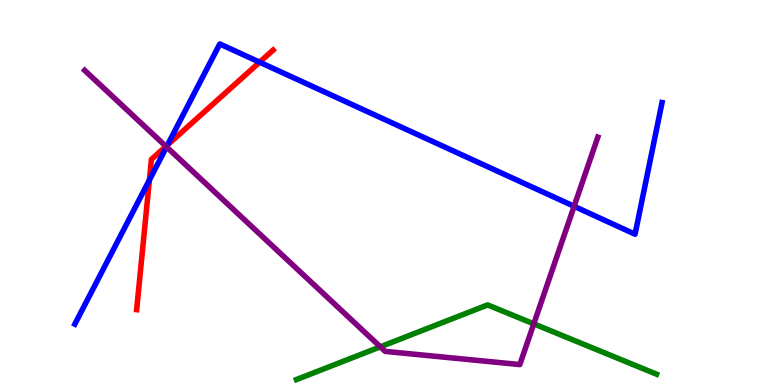[{'lines': ['blue', 'red'], 'intersections': [{'x': 1.93, 'y': 5.32}, {'x': 2.16, 'y': 6.24}, {'x': 3.35, 'y': 8.38}]}, {'lines': ['green', 'red'], 'intersections': []}, {'lines': ['purple', 'red'], 'intersections': [{'x': 2.14, 'y': 6.2}]}, {'lines': ['blue', 'green'], 'intersections': []}, {'lines': ['blue', 'purple'], 'intersections': [{'x': 2.15, 'y': 6.18}, {'x': 7.41, 'y': 4.64}]}, {'lines': ['green', 'purple'], 'intersections': [{'x': 4.91, 'y': 0.992}, {'x': 6.89, 'y': 1.59}]}]